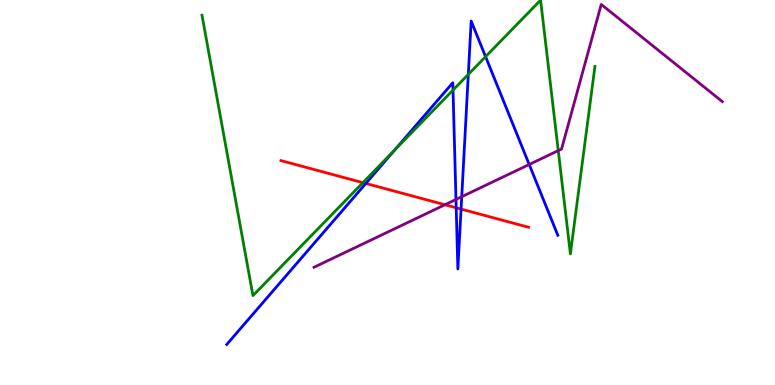[{'lines': ['blue', 'red'], 'intersections': [{'x': 4.72, 'y': 5.24}, {'x': 5.89, 'y': 4.6}, {'x': 5.95, 'y': 4.57}]}, {'lines': ['green', 'red'], 'intersections': [{'x': 4.68, 'y': 5.26}]}, {'lines': ['purple', 'red'], 'intersections': [{'x': 5.74, 'y': 4.68}]}, {'lines': ['blue', 'green'], 'intersections': [{'x': 5.09, 'y': 6.11}, {'x': 5.85, 'y': 7.66}, {'x': 6.04, 'y': 8.07}, {'x': 6.27, 'y': 8.53}]}, {'lines': ['blue', 'purple'], 'intersections': [{'x': 5.88, 'y': 4.82}, {'x': 5.96, 'y': 4.89}, {'x': 6.83, 'y': 5.73}]}, {'lines': ['green', 'purple'], 'intersections': [{'x': 7.2, 'y': 6.09}]}]